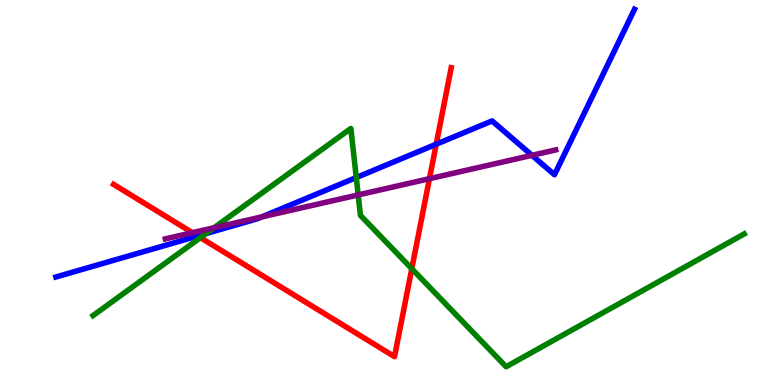[{'lines': ['blue', 'red'], 'intersections': [{'x': 2.55, 'y': 3.87}, {'x': 5.63, 'y': 6.25}]}, {'lines': ['green', 'red'], 'intersections': [{'x': 2.59, 'y': 3.83}, {'x': 5.31, 'y': 3.02}]}, {'lines': ['purple', 'red'], 'intersections': [{'x': 2.48, 'y': 3.96}, {'x': 5.54, 'y': 5.36}]}, {'lines': ['blue', 'green'], 'intersections': [{'x': 2.66, 'y': 3.93}, {'x': 4.6, 'y': 5.39}]}, {'lines': ['blue', 'purple'], 'intersections': [{'x': 3.38, 'y': 4.37}, {'x': 6.86, 'y': 5.97}]}, {'lines': ['green', 'purple'], 'intersections': [{'x': 2.76, 'y': 4.08}, {'x': 4.62, 'y': 4.94}]}]